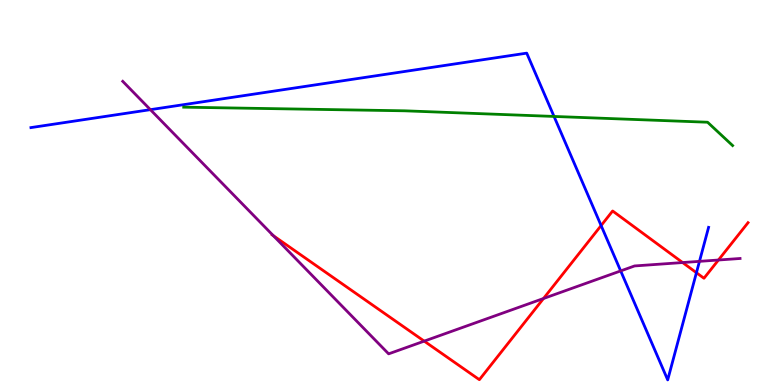[{'lines': ['blue', 'red'], 'intersections': [{'x': 7.76, 'y': 4.14}, {'x': 8.99, 'y': 2.92}]}, {'lines': ['green', 'red'], 'intersections': []}, {'lines': ['purple', 'red'], 'intersections': [{'x': 3.53, 'y': 3.88}, {'x': 5.47, 'y': 1.14}, {'x': 7.01, 'y': 2.25}, {'x': 8.81, 'y': 3.18}, {'x': 9.27, 'y': 3.25}]}, {'lines': ['blue', 'green'], 'intersections': [{'x': 7.15, 'y': 6.98}]}, {'lines': ['blue', 'purple'], 'intersections': [{'x': 1.94, 'y': 7.15}, {'x': 8.01, 'y': 2.96}, {'x': 9.03, 'y': 3.21}]}, {'lines': ['green', 'purple'], 'intersections': []}]